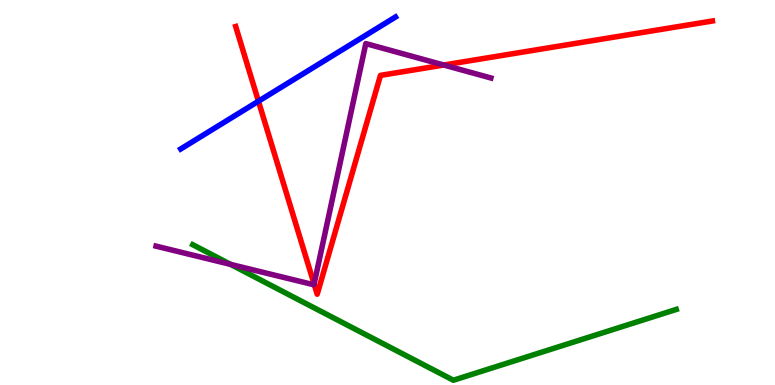[{'lines': ['blue', 'red'], 'intersections': [{'x': 3.33, 'y': 7.37}]}, {'lines': ['green', 'red'], 'intersections': []}, {'lines': ['purple', 'red'], 'intersections': [{'x': 4.05, 'y': 2.62}, {'x': 5.73, 'y': 8.31}]}, {'lines': ['blue', 'green'], 'intersections': []}, {'lines': ['blue', 'purple'], 'intersections': []}, {'lines': ['green', 'purple'], 'intersections': [{'x': 2.98, 'y': 3.13}]}]